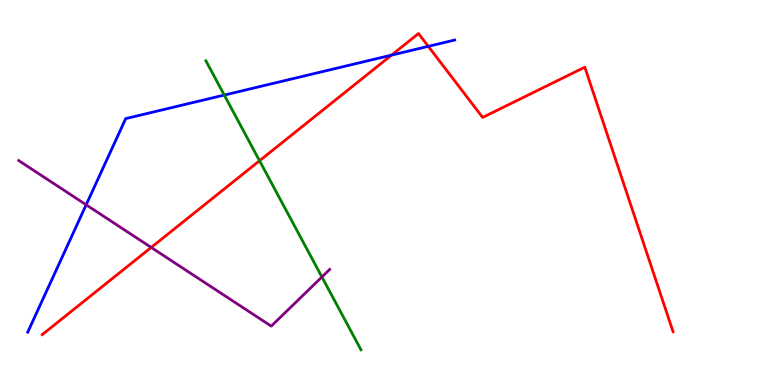[{'lines': ['blue', 'red'], 'intersections': [{'x': 5.05, 'y': 8.57}, {'x': 5.53, 'y': 8.8}]}, {'lines': ['green', 'red'], 'intersections': [{'x': 3.35, 'y': 5.82}]}, {'lines': ['purple', 'red'], 'intersections': [{'x': 1.95, 'y': 3.57}]}, {'lines': ['blue', 'green'], 'intersections': [{'x': 2.89, 'y': 7.53}]}, {'lines': ['blue', 'purple'], 'intersections': [{'x': 1.11, 'y': 4.68}]}, {'lines': ['green', 'purple'], 'intersections': [{'x': 4.15, 'y': 2.81}]}]